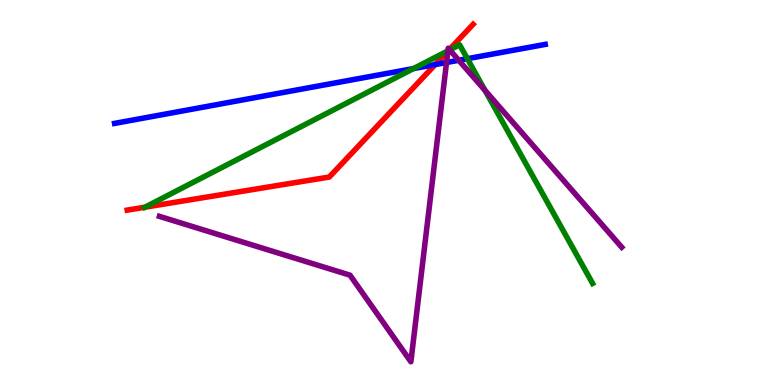[{'lines': ['blue', 'red'], 'intersections': [{'x': 5.62, 'y': 8.32}]}, {'lines': ['green', 'red'], 'intersections': [{'x': 1.87, 'y': 4.62}, {'x': 5.79, 'y': 8.69}]}, {'lines': ['purple', 'red'], 'intersections': [{'x': 5.78, 'y': 8.67}, {'x': 5.8, 'y': 8.71}]}, {'lines': ['blue', 'green'], 'intersections': [{'x': 5.34, 'y': 8.22}, {'x': 6.03, 'y': 8.48}]}, {'lines': ['blue', 'purple'], 'intersections': [{'x': 5.76, 'y': 8.38}, {'x': 5.92, 'y': 8.43}]}, {'lines': ['green', 'purple'], 'intersections': [{'x': 5.78, 'y': 8.68}, {'x': 5.8, 'y': 8.7}, {'x': 6.26, 'y': 7.65}]}]